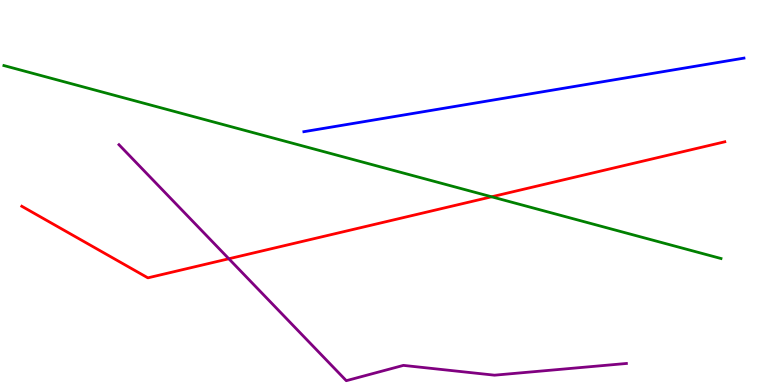[{'lines': ['blue', 'red'], 'intersections': []}, {'lines': ['green', 'red'], 'intersections': [{'x': 6.34, 'y': 4.89}]}, {'lines': ['purple', 'red'], 'intersections': [{'x': 2.95, 'y': 3.28}]}, {'lines': ['blue', 'green'], 'intersections': []}, {'lines': ['blue', 'purple'], 'intersections': []}, {'lines': ['green', 'purple'], 'intersections': []}]